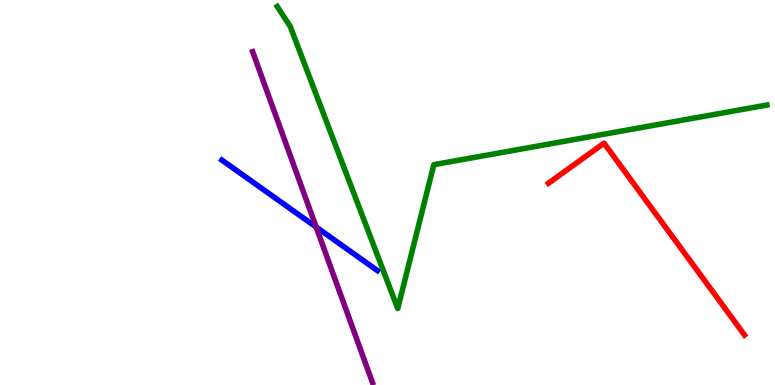[{'lines': ['blue', 'red'], 'intersections': []}, {'lines': ['green', 'red'], 'intersections': []}, {'lines': ['purple', 'red'], 'intersections': []}, {'lines': ['blue', 'green'], 'intersections': []}, {'lines': ['blue', 'purple'], 'intersections': [{'x': 4.08, 'y': 4.1}]}, {'lines': ['green', 'purple'], 'intersections': []}]